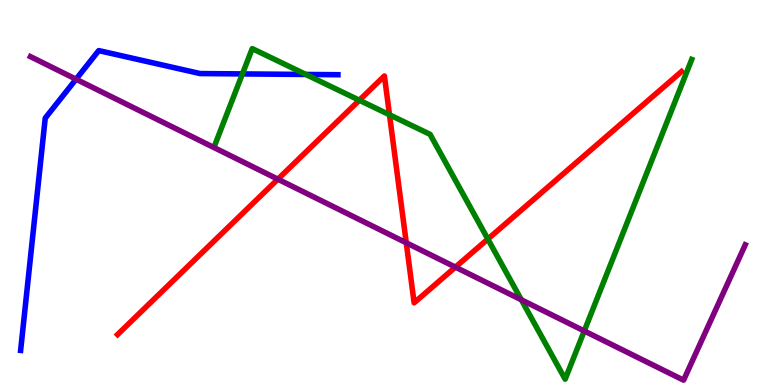[{'lines': ['blue', 'red'], 'intersections': []}, {'lines': ['green', 'red'], 'intersections': [{'x': 4.64, 'y': 7.4}, {'x': 5.03, 'y': 7.02}, {'x': 6.29, 'y': 3.79}]}, {'lines': ['purple', 'red'], 'intersections': [{'x': 3.59, 'y': 5.35}, {'x': 5.24, 'y': 3.69}, {'x': 5.88, 'y': 3.06}]}, {'lines': ['blue', 'green'], 'intersections': [{'x': 3.13, 'y': 8.08}, {'x': 3.95, 'y': 8.07}]}, {'lines': ['blue', 'purple'], 'intersections': [{'x': 0.981, 'y': 7.94}]}, {'lines': ['green', 'purple'], 'intersections': [{'x': 6.73, 'y': 2.21}, {'x': 7.54, 'y': 1.4}]}]